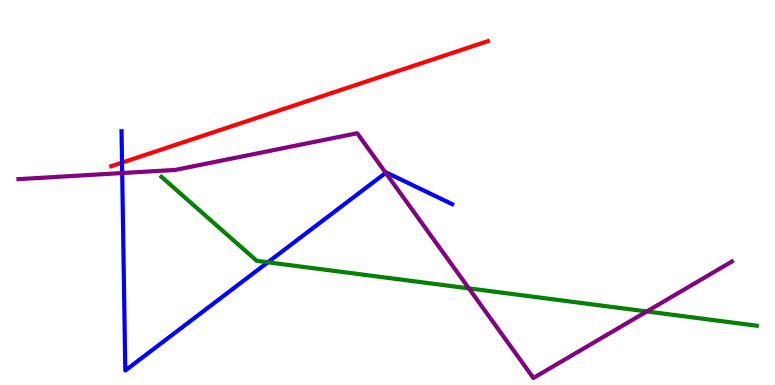[{'lines': ['blue', 'red'], 'intersections': [{'x': 1.57, 'y': 5.78}]}, {'lines': ['green', 'red'], 'intersections': []}, {'lines': ['purple', 'red'], 'intersections': []}, {'lines': ['blue', 'green'], 'intersections': [{'x': 3.46, 'y': 3.19}]}, {'lines': ['blue', 'purple'], 'intersections': [{'x': 1.58, 'y': 5.51}, {'x': 4.98, 'y': 5.51}]}, {'lines': ['green', 'purple'], 'intersections': [{'x': 6.05, 'y': 2.51}, {'x': 8.35, 'y': 1.91}]}]